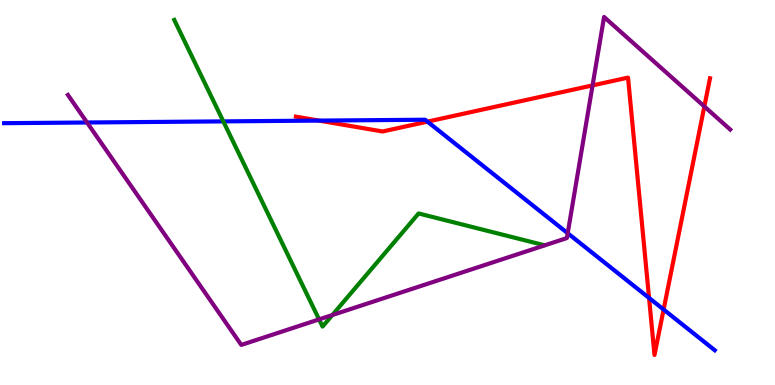[{'lines': ['blue', 'red'], 'intersections': [{'x': 4.12, 'y': 6.87}, {'x': 5.52, 'y': 6.84}, {'x': 8.37, 'y': 2.26}, {'x': 8.56, 'y': 1.96}]}, {'lines': ['green', 'red'], 'intersections': []}, {'lines': ['purple', 'red'], 'intersections': [{'x': 7.65, 'y': 7.78}, {'x': 9.09, 'y': 7.23}]}, {'lines': ['blue', 'green'], 'intersections': [{'x': 2.88, 'y': 6.85}]}, {'lines': ['blue', 'purple'], 'intersections': [{'x': 1.12, 'y': 6.82}, {'x': 7.33, 'y': 3.94}]}, {'lines': ['green', 'purple'], 'intersections': [{'x': 4.12, 'y': 1.7}, {'x': 4.29, 'y': 1.82}]}]